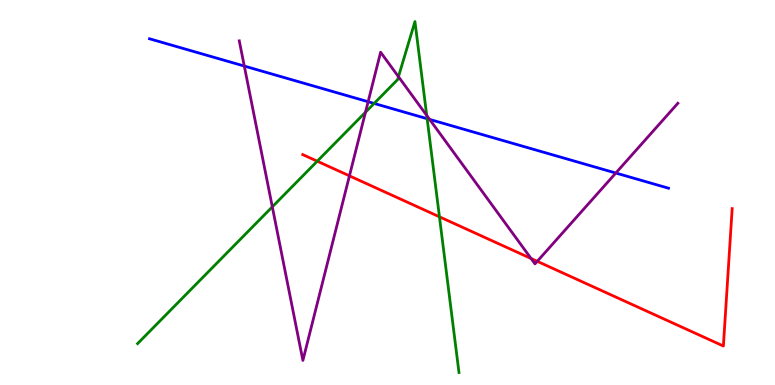[{'lines': ['blue', 'red'], 'intersections': []}, {'lines': ['green', 'red'], 'intersections': [{'x': 4.09, 'y': 5.81}, {'x': 5.67, 'y': 4.37}]}, {'lines': ['purple', 'red'], 'intersections': [{'x': 4.51, 'y': 5.43}, {'x': 6.85, 'y': 3.29}, {'x': 6.93, 'y': 3.21}]}, {'lines': ['blue', 'green'], 'intersections': [{'x': 4.83, 'y': 7.31}, {'x': 5.51, 'y': 6.92}]}, {'lines': ['blue', 'purple'], 'intersections': [{'x': 3.15, 'y': 8.28}, {'x': 4.75, 'y': 7.36}, {'x': 5.54, 'y': 6.9}, {'x': 7.95, 'y': 5.51}]}, {'lines': ['green', 'purple'], 'intersections': [{'x': 3.51, 'y': 4.63}, {'x': 4.72, 'y': 7.08}, {'x': 5.14, 'y': 8.01}, {'x': 5.51, 'y': 7.0}]}]